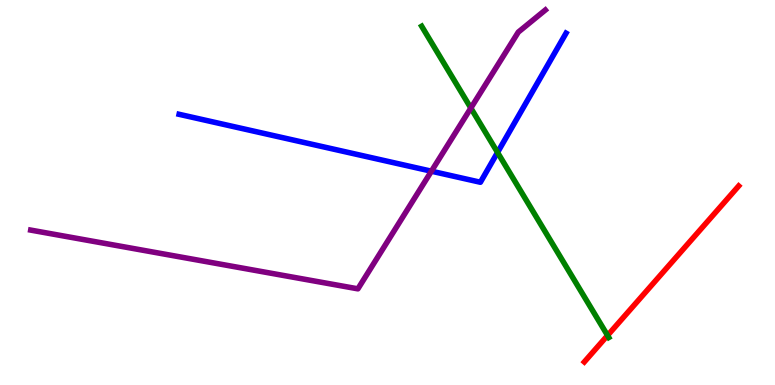[{'lines': ['blue', 'red'], 'intersections': []}, {'lines': ['green', 'red'], 'intersections': [{'x': 7.84, 'y': 1.29}]}, {'lines': ['purple', 'red'], 'intersections': []}, {'lines': ['blue', 'green'], 'intersections': [{'x': 6.42, 'y': 6.04}]}, {'lines': ['blue', 'purple'], 'intersections': [{'x': 5.57, 'y': 5.55}]}, {'lines': ['green', 'purple'], 'intersections': [{'x': 6.08, 'y': 7.19}]}]